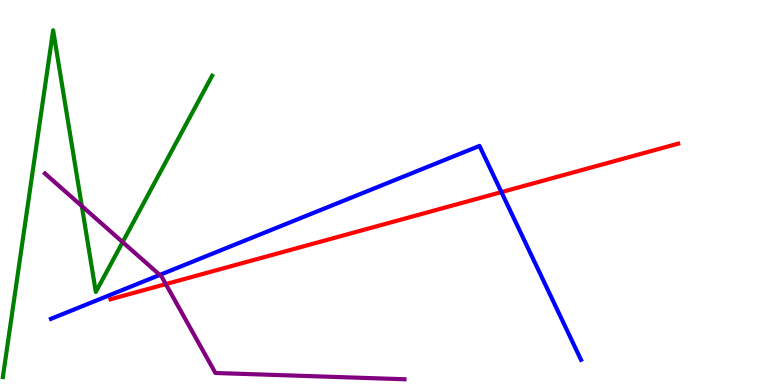[{'lines': ['blue', 'red'], 'intersections': [{'x': 6.47, 'y': 5.01}]}, {'lines': ['green', 'red'], 'intersections': []}, {'lines': ['purple', 'red'], 'intersections': [{'x': 2.14, 'y': 2.62}]}, {'lines': ['blue', 'green'], 'intersections': []}, {'lines': ['blue', 'purple'], 'intersections': [{'x': 2.06, 'y': 2.86}]}, {'lines': ['green', 'purple'], 'intersections': [{'x': 1.06, 'y': 4.65}, {'x': 1.58, 'y': 3.71}]}]